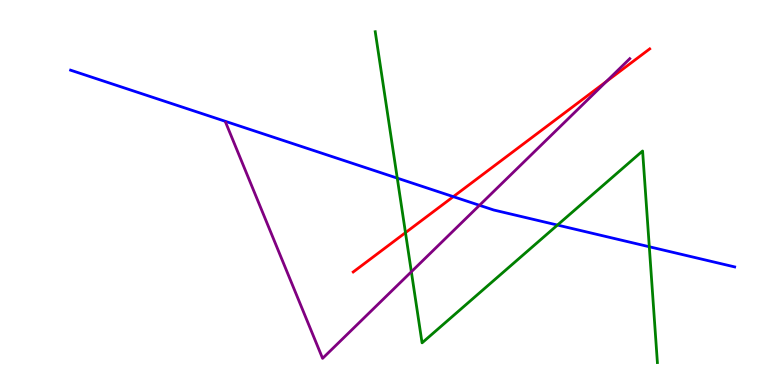[{'lines': ['blue', 'red'], 'intersections': [{'x': 5.85, 'y': 4.89}]}, {'lines': ['green', 'red'], 'intersections': [{'x': 5.23, 'y': 3.96}]}, {'lines': ['purple', 'red'], 'intersections': [{'x': 7.82, 'y': 7.88}]}, {'lines': ['blue', 'green'], 'intersections': [{'x': 5.13, 'y': 5.37}, {'x': 7.19, 'y': 4.15}, {'x': 8.38, 'y': 3.59}]}, {'lines': ['blue', 'purple'], 'intersections': [{'x': 6.19, 'y': 4.67}]}, {'lines': ['green', 'purple'], 'intersections': [{'x': 5.31, 'y': 2.94}]}]